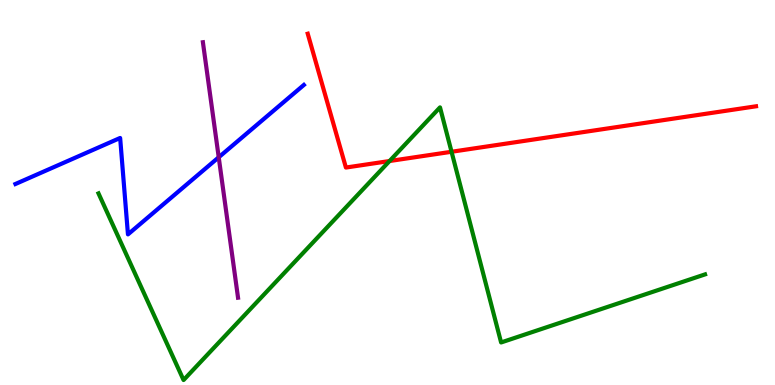[{'lines': ['blue', 'red'], 'intersections': []}, {'lines': ['green', 'red'], 'intersections': [{'x': 5.03, 'y': 5.82}, {'x': 5.83, 'y': 6.06}]}, {'lines': ['purple', 'red'], 'intersections': []}, {'lines': ['blue', 'green'], 'intersections': []}, {'lines': ['blue', 'purple'], 'intersections': [{'x': 2.82, 'y': 5.91}]}, {'lines': ['green', 'purple'], 'intersections': []}]